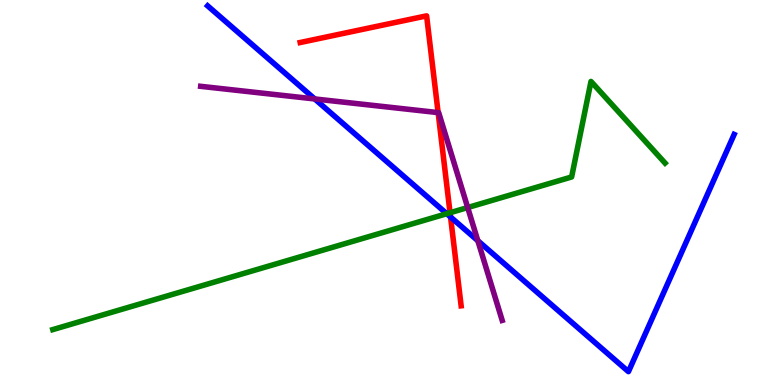[{'lines': ['blue', 'red'], 'intersections': [{'x': 5.81, 'y': 4.36}]}, {'lines': ['green', 'red'], 'intersections': [{'x': 5.81, 'y': 4.47}]}, {'lines': ['purple', 'red'], 'intersections': [{'x': 5.65, 'y': 7.08}]}, {'lines': ['blue', 'green'], 'intersections': [{'x': 5.76, 'y': 4.45}]}, {'lines': ['blue', 'purple'], 'intersections': [{'x': 4.06, 'y': 7.43}, {'x': 6.17, 'y': 3.75}]}, {'lines': ['green', 'purple'], 'intersections': [{'x': 6.03, 'y': 4.61}]}]